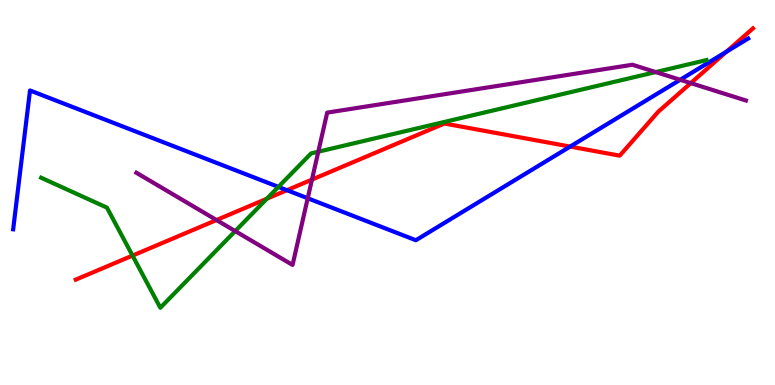[{'lines': ['blue', 'red'], 'intersections': [{'x': 3.7, 'y': 5.06}, {'x': 7.36, 'y': 6.19}, {'x': 9.37, 'y': 8.66}]}, {'lines': ['green', 'red'], 'intersections': [{'x': 1.71, 'y': 3.36}, {'x': 3.44, 'y': 4.84}]}, {'lines': ['purple', 'red'], 'intersections': [{'x': 2.79, 'y': 4.28}, {'x': 4.03, 'y': 5.34}, {'x': 8.91, 'y': 7.84}]}, {'lines': ['blue', 'green'], 'intersections': [{'x': 3.59, 'y': 5.15}]}, {'lines': ['blue', 'purple'], 'intersections': [{'x': 3.97, 'y': 4.85}, {'x': 8.78, 'y': 7.93}]}, {'lines': ['green', 'purple'], 'intersections': [{'x': 3.04, 'y': 4.0}, {'x': 4.11, 'y': 6.06}, {'x': 8.46, 'y': 8.13}]}]